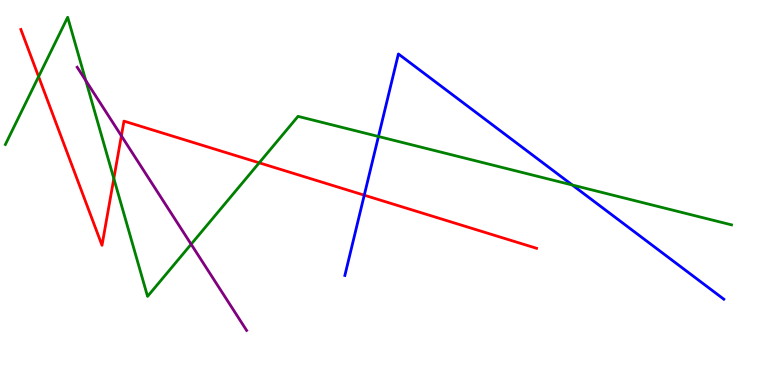[{'lines': ['blue', 'red'], 'intersections': [{'x': 4.7, 'y': 4.93}]}, {'lines': ['green', 'red'], 'intersections': [{'x': 0.498, 'y': 8.01}, {'x': 1.47, 'y': 5.36}, {'x': 3.34, 'y': 5.77}]}, {'lines': ['purple', 'red'], 'intersections': [{'x': 1.57, 'y': 6.47}]}, {'lines': ['blue', 'green'], 'intersections': [{'x': 4.88, 'y': 6.45}, {'x': 7.38, 'y': 5.19}]}, {'lines': ['blue', 'purple'], 'intersections': []}, {'lines': ['green', 'purple'], 'intersections': [{'x': 1.11, 'y': 7.91}, {'x': 2.47, 'y': 3.66}]}]